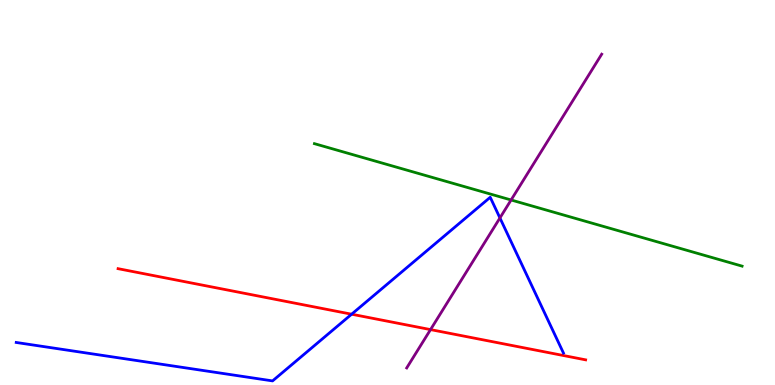[{'lines': ['blue', 'red'], 'intersections': [{'x': 4.54, 'y': 1.84}]}, {'lines': ['green', 'red'], 'intersections': []}, {'lines': ['purple', 'red'], 'intersections': [{'x': 5.56, 'y': 1.44}]}, {'lines': ['blue', 'green'], 'intersections': []}, {'lines': ['blue', 'purple'], 'intersections': [{'x': 6.45, 'y': 4.34}]}, {'lines': ['green', 'purple'], 'intersections': [{'x': 6.59, 'y': 4.81}]}]